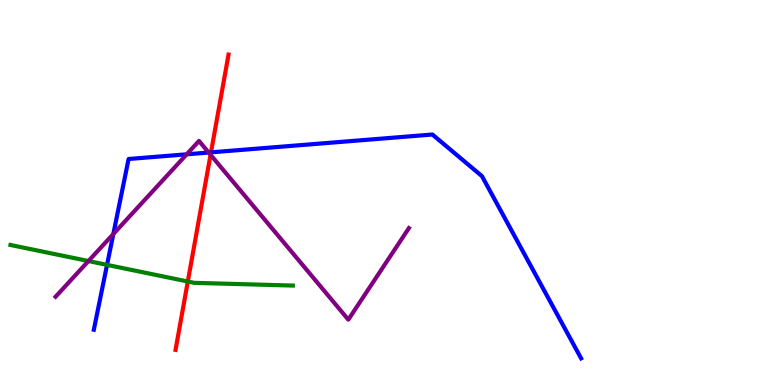[{'lines': ['blue', 'red'], 'intersections': [{'x': 2.72, 'y': 6.04}]}, {'lines': ['green', 'red'], 'intersections': [{'x': 2.42, 'y': 2.69}]}, {'lines': ['purple', 'red'], 'intersections': [{'x': 2.72, 'y': 5.98}]}, {'lines': ['blue', 'green'], 'intersections': [{'x': 1.38, 'y': 3.12}]}, {'lines': ['blue', 'purple'], 'intersections': [{'x': 1.46, 'y': 3.92}, {'x': 2.41, 'y': 5.99}, {'x': 2.69, 'y': 6.04}]}, {'lines': ['green', 'purple'], 'intersections': [{'x': 1.14, 'y': 3.22}]}]